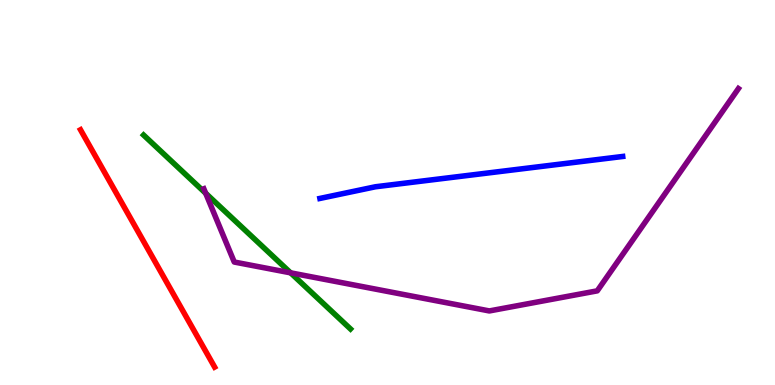[{'lines': ['blue', 'red'], 'intersections': []}, {'lines': ['green', 'red'], 'intersections': []}, {'lines': ['purple', 'red'], 'intersections': []}, {'lines': ['blue', 'green'], 'intersections': []}, {'lines': ['blue', 'purple'], 'intersections': []}, {'lines': ['green', 'purple'], 'intersections': [{'x': 2.65, 'y': 4.98}, {'x': 3.75, 'y': 2.91}]}]